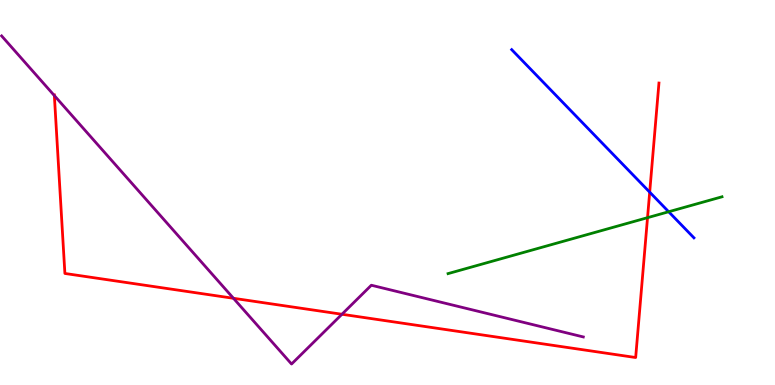[{'lines': ['blue', 'red'], 'intersections': [{'x': 8.38, 'y': 5.01}]}, {'lines': ['green', 'red'], 'intersections': [{'x': 8.36, 'y': 4.35}]}, {'lines': ['purple', 'red'], 'intersections': [{'x': 0.701, 'y': 7.52}, {'x': 3.01, 'y': 2.25}, {'x': 4.41, 'y': 1.84}]}, {'lines': ['blue', 'green'], 'intersections': [{'x': 8.63, 'y': 4.5}]}, {'lines': ['blue', 'purple'], 'intersections': []}, {'lines': ['green', 'purple'], 'intersections': []}]